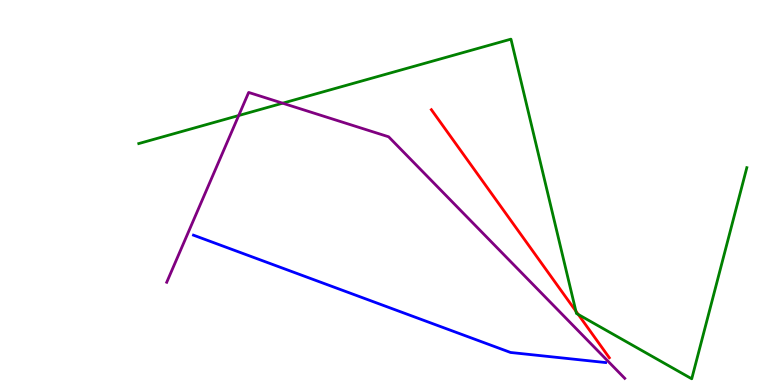[{'lines': ['blue', 'red'], 'intersections': []}, {'lines': ['green', 'red'], 'intersections': [{'x': 7.43, 'y': 1.92}, {'x': 7.46, 'y': 1.83}]}, {'lines': ['purple', 'red'], 'intersections': []}, {'lines': ['blue', 'green'], 'intersections': []}, {'lines': ['blue', 'purple'], 'intersections': []}, {'lines': ['green', 'purple'], 'intersections': [{'x': 3.08, 'y': 7.0}, {'x': 3.65, 'y': 7.32}]}]